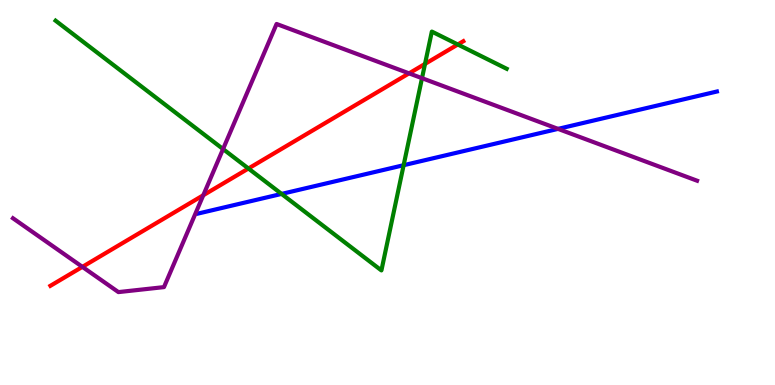[{'lines': ['blue', 'red'], 'intersections': []}, {'lines': ['green', 'red'], 'intersections': [{'x': 3.21, 'y': 5.62}, {'x': 5.48, 'y': 8.34}, {'x': 5.91, 'y': 8.84}]}, {'lines': ['purple', 'red'], 'intersections': [{'x': 1.06, 'y': 3.07}, {'x': 2.62, 'y': 4.93}, {'x': 5.28, 'y': 8.09}]}, {'lines': ['blue', 'green'], 'intersections': [{'x': 3.63, 'y': 4.96}, {'x': 5.21, 'y': 5.71}]}, {'lines': ['blue', 'purple'], 'intersections': [{'x': 7.2, 'y': 6.65}]}, {'lines': ['green', 'purple'], 'intersections': [{'x': 2.88, 'y': 6.13}, {'x': 5.45, 'y': 7.97}]}]